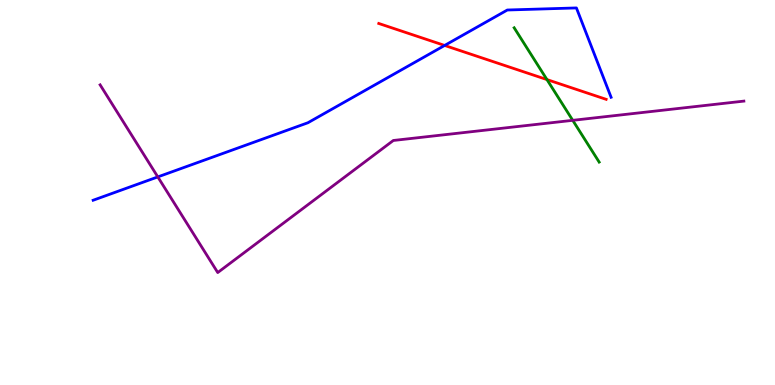[{'lines': ['blue', 'red'], 'intersections': [{'x': 5.74, 'y': 8.82}]}, {'lines': ['green', 'red'], 'intersections': [{'x': 7.06, 'y': 7.93}]}, {'lines': ['purple', 'red'], 'intersections': []}, {'lines': ['blue', 'green'], 'intersections': []}, {'lines': ['blue', 'purple'], 'intersections': [{'x': 2.04, 'y': 5.4}]}, {'lines': ['green', 'purple'], 'intersections': [{'x': 7.39, 'y': 6.87}]}]